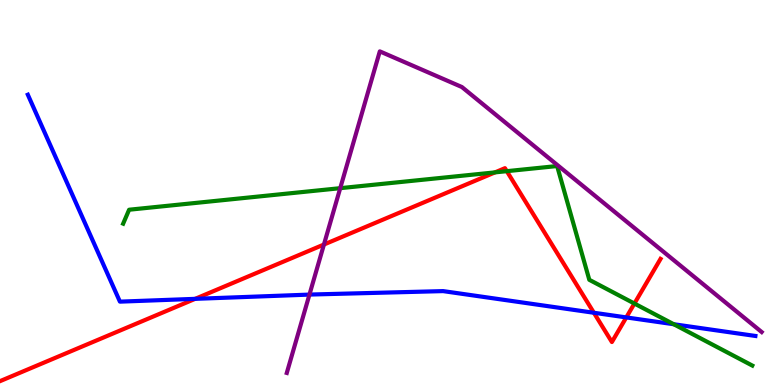[{'lines': ['blue', 'red'], 'intersections': [{'x': 2.52, 'y': 2.24}, {'x': 7.66, 'y': 1.88}, {'x': 8.08, 'y': 1.76}]}, {'lines': ['green', 'red'], 'intersections': [{'x': 6.39, 'y': 5.52}, {'x': 6.54, 'y': 5.55}, {'x': 8.19, 'y': 2.12}]}, {'lines': ['purple', 'red'], 'intersections': [{'x': 4.18, 'y': 3.65}]}, {'lines': ['blue', 'green'], 'intersections': [{'x': 8.69, 'y': 1.58}]}, {'lines': ['blue', 'purple'], 'intersections': [{'x': 3.99, 'y': 2.35}]}, {'lines': ['green', 'purple'], 'intersections': [{'x': 4.39, 'y': 5.11}]}]